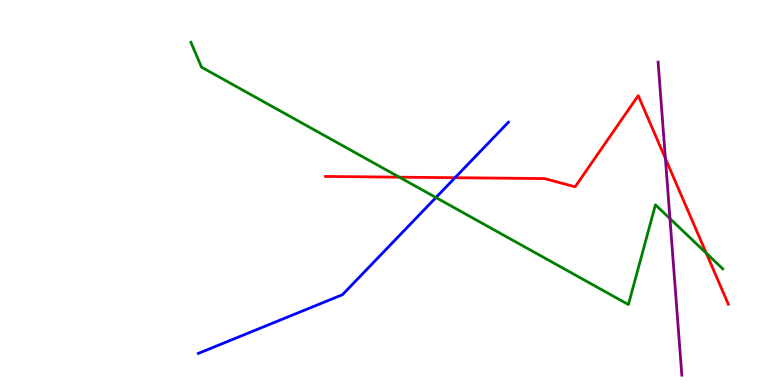[{'lines': ['blue', 'red'], 'intersections': [{'x': 5.87, 'y': 5.38}]}, {'lines': ['green', 'red'], 'intersections': [{'x': 5.15, 'y': 5.4}, {'x': 9.11, 'y': 3.43}]}, {'lines': ['purple', 'red'], 'intersections': [{'x': 8.59, 'y': 5.88}]}, {'lines': ['blue', 'green'], 'intersections': [{'x': 5.63, 'y': 4.87}]}, {'lines': ['blue', 'purple'], 'intersections': []}, {'lines': ['green', 'purple'], 'intersections': [{'x': 8.64, 'y': 4.32}]}]